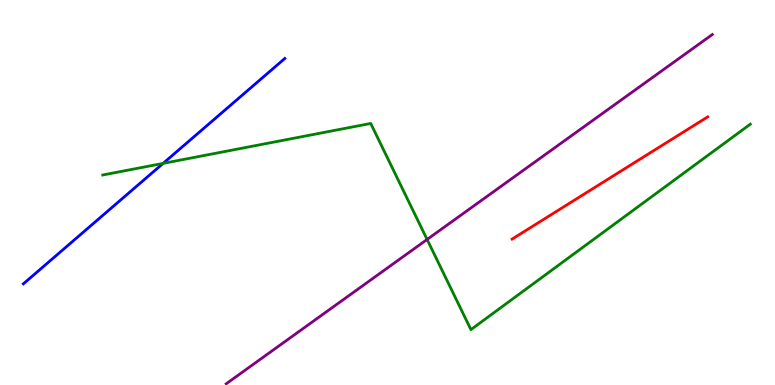[{'lines': ['blue', 'red'], 'intersections': []}, {'lines': ['green', 'red'], 'intersections': []}, {'lines': ['purple', 'red'], 'intersections': []}, {'lines': ['blue', 'green'], 'intersections': [{'x': 2.1, 'y': 5.76}]}, {'lines': ['blue', 'purple'], 'intersections': []}, {'lines': ['green', 'purple'], 'intersections': [{'x': 5.51, 'y': 3.78}]}]